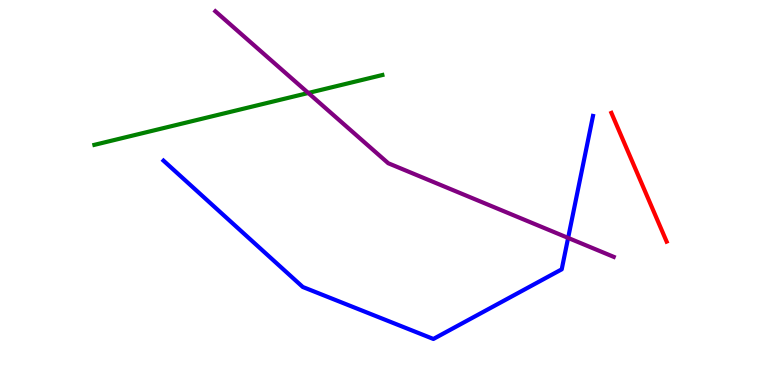[{'lines': ['blue', 'red'], 'intersections': []}, {'lines': ['green', 'red'], 'intersections': []}, {'lines': ['purple', 'red'], 'intersections': []}, {'lines': ['blue', 'green'], 'intersections': []}, {'lines': ['blue', 'purple'], 'intersections': [{'x': 7.33, 'y': 3.82}]}, {'lines': ['green', 'purple'], 'intersections': [{'x': 3.98, 'y': 7.58}]}]